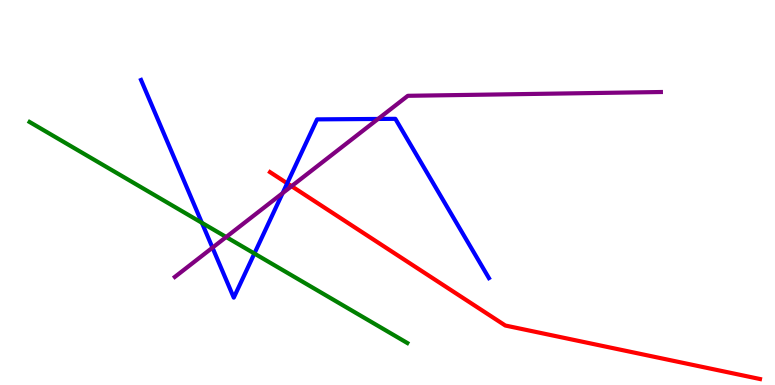[{'lines': ['blue', 'red'], 'intersections': [{'x': 3.71, 'y': 5.24}]}, {'lines': ['green', 'red'], 'intersections': []}, {'lines': ['purple', 'red'], 'intersections': [{'x': 3.76, 'y': 5.16}]}, {'lines': ['blue', 'green'], 'intersections': [{'x': 2.61, 'y': 4.21}, {'x': 3.28, 'y': 3.42}]}, {'lines': ['blue', 'purple'], 'intersections': [{'x': 2.74, 'y': 3.57}, {'x': 3.65, 'y': 4.98}, {'x': 4.88, 'y': 6.91}]}, {'lines': ['green', 'purple'], 'intersections': [{'x': 2.92, 'y': 3.84}]}]